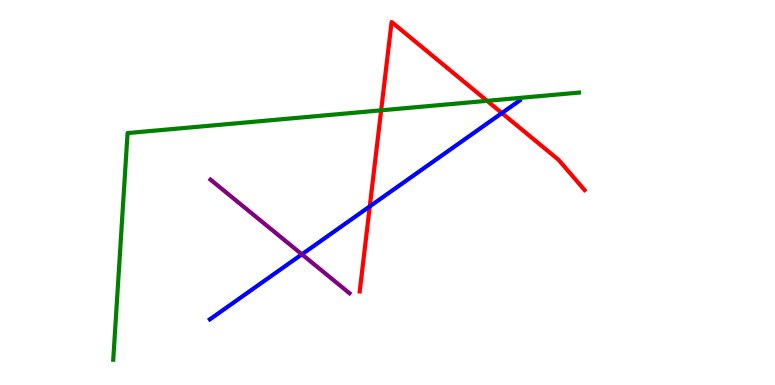[{'lines': ['blue', 'red'], 'intersections': [{'x': 4.77, 'y': 4.64}, {'x': 6.48, 'y': 7.06}]}, {'lines': ['green', 'red'], 'intersections': [{'x': 4.92, 'y': 7.13}, {'x': 6.29, 'y': 7.38}]}, {'lines': ['purple', 'red'], 'intersections': []}, {'lines': ['blue', 'green'], 'intersections': []}, {'lines': ['blue', 'purple'], 'intersections': [{'x': 3.9, 'y': 3.39}]}, {'lines': ['green', 'purple'], 'intersections': []}]